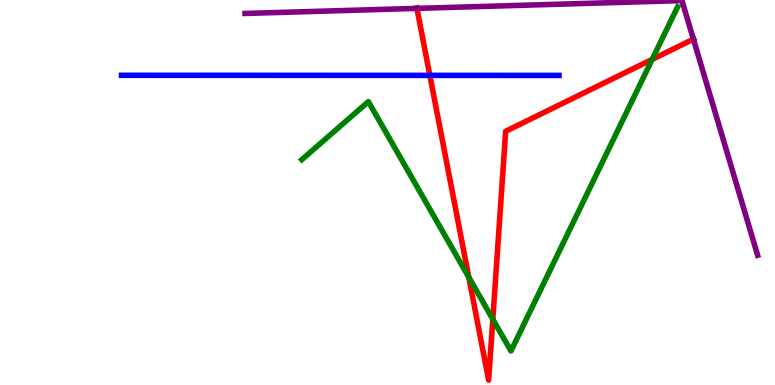[{'lines': ['blue', 'red'], 'intersections': [{'x': 5.55, 'y': 8.04}]}, {'lines': ['green', 'red'], 'intersections': [{'x': 6.05, 'y': 2.8}, {'x': 6.36, 'y': 1.71}, {'x': 8.42, 'y': 8.46}]}, {'lines': ['purple', 'red'], 'intersections': [{'x': 5.38, 'y': 9.78}, {'x': 8.95, 'y': 8.98}]}, {'lines': ['blue', 'green'], 'intersections': []}, {'lines': ['blue', 'purple'], 'intersections': []}, {'lines': ['green', 'purple'], 'intersections': []}]